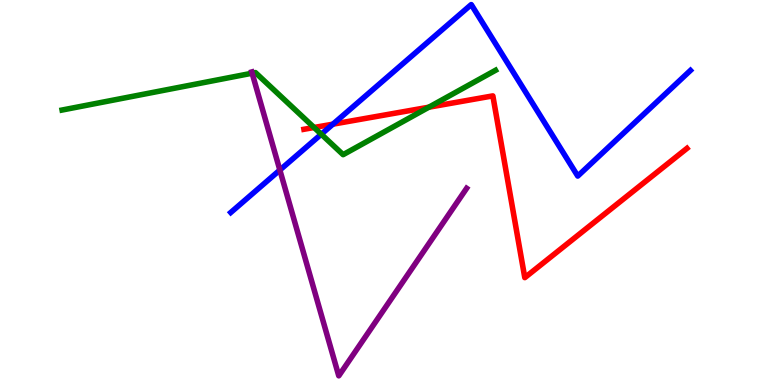[{'lines': ['blue', 'red'], 'intersections': [{'x': 4.3, 'y': 6.77}]}, {'lines': ['green', 'red'], 'intersections': [{'x': 4.05, 'y': 6.69}, {'x': 5.53, 'y': 7.22}]}, {'lines': ['purple', 'red'], 'intersections': []}, {'lines': ['blue', 'green'], 'intersections': [{'x': 4.15, 'y': 6.51}]}, {'lines': ['blue', 'purple'], 'intersections': [{'x': 3.61, 'y': 5.58}]}, {'lines': ['green', 'purple'], 'intersections': [{'x': 3.25, 'y': 8.1}]}]